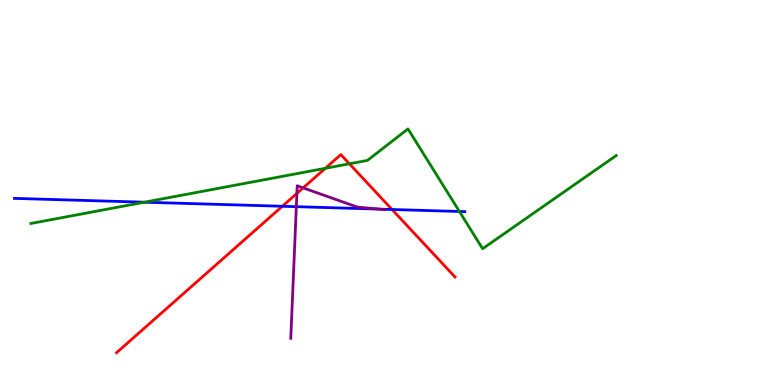[{'lines': ['blue', 'red'], 'intersections': [{'x': 3.64, 'y': 4.64}, {'x': 5.06, 'y': 4.56}]}, {'lines': ['green', 'red'], 'intersections': [{'x': 4.2, 'y': 5.63}, {'x': 4.51, 'y': 5.75}]}, {'lines': ['purple', 'red'], 'intersections': [{'x': 3.83, 'y': 4.98}, {'x': 3.91, 'y': 5.12}]}, {'lines': ['blue', 'green'], 'intersections': [{'x': 1.86, 'y': 4.75}, {'x': 5.93, 'y': 4.51}]}, {'lines': ['blue', 'purple'], 'intersections': [{'x': 3.82, 'y': 4.63}, {'x': 4.89, 'y': 4.57}]}, {'lines': ['green', 'purple'], 'intersections': []}]